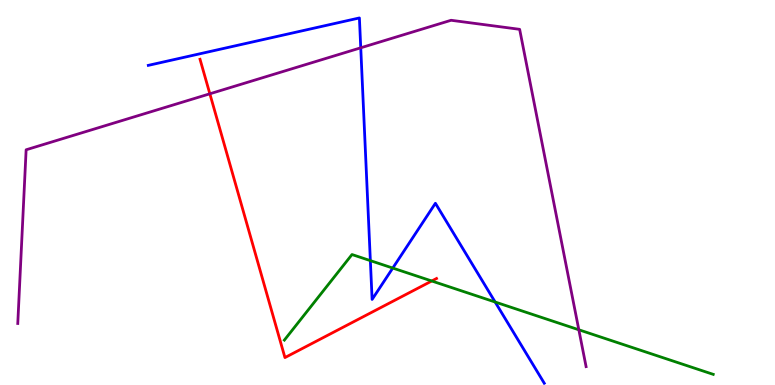[{'lines': ['blue', 'red'], 'intersections': []}, {'lines': ['green', 'red'], 'intersections': [{'x': 5.57, 'y': 2.7}]}, {'lines': ['purple', 'red'], 'intersections': [{'x': 2.71, 'y': 7.56}]}, {'lines': ['blue', 'green'], 'intersections': [{'x': 4.78, 'y': 3.23}, {'x': 5.07, 'y': 3.04}, {'x': 6.39, 'y': 2.16}]}, {'lines': ['blue', 'purple'], 'intersections': [{'x': 4.65, 'y': 8.76}]}, {'lines': ['green', 'purple'], 'intersections': [{'x': 7.47, 'y': 1.43}]}]